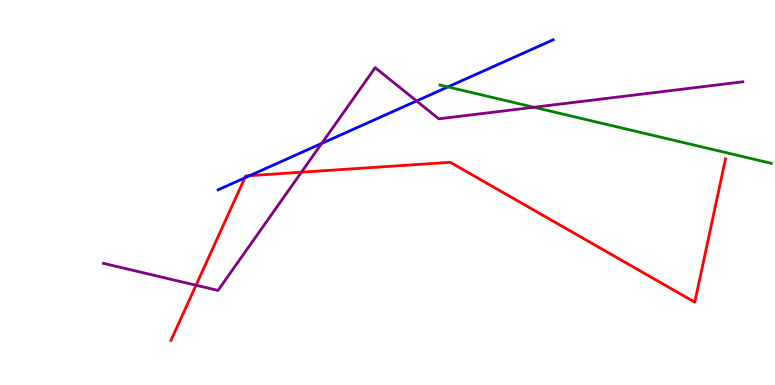[{'lines': ['blue', 'red'], 'intersections': [{'x': 3.16, 'y': 5.38}, {'x': 3.22, 'y': 5.44}]}, {'lines': ['green', 'red'], 'intersections': []}, {'lines': ['purple', 'red'], 'intersections': [{'x': 2.53, 'y': 2.59}, {'x': 3.89, 'y': 5.53}]}, {'lines': ['blue', 'green'], 'intersections': [{'x': 5.78, 'y': 7.74}]}, {'lines': ['blue', 'purple'], 'intersections': [{'x': 4.15, 'y': 6.27}, {'x': 5.37, 'y': 7.38}]}, {'lines': ['green', 'purple'], 'intersections': [{'x': 6.89, 'y': 7.21}]}]